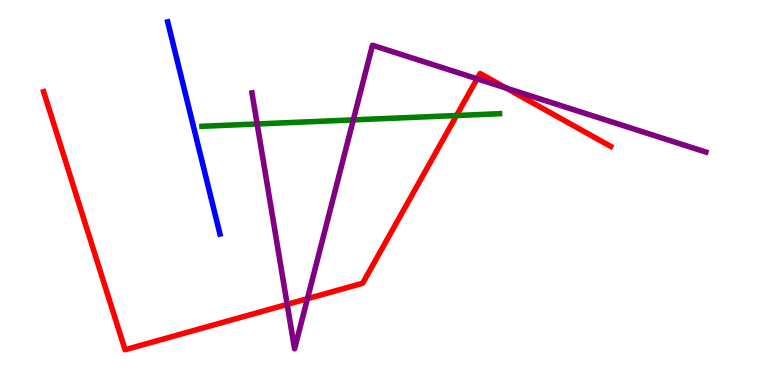[{'lines': ['blue', 'red'], 'intersections': []}, {'lines': ['green', 'red'], 'intersections': [{'x': 5.89, 'y': 7.0}]}, {'lines': ['purple', 'red'], 'intersections': [{'x': 3.71, 'y': 2.09}, {'x': 3.97, 'y': 2.24}, {'x': 6.16, 'y': 7.95}, {'x': 6.53, 'y': 7.71}]}, {'lines': ['blue', 'green'], 'intersections': []}, {'lines': ['blue', 'purple'], 'intersections': []}, {'lines': ['green', 'purple'], 'intersections': [{'x': 3.32, 'y': 6.78}, {'x': 4.56, 'y': 6.89}]}]